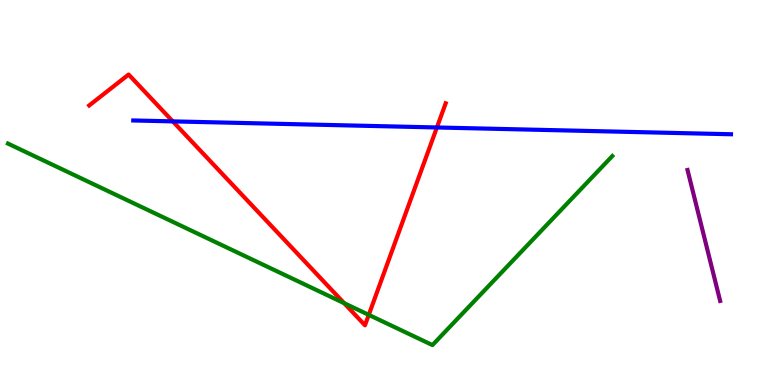[{'lines': ['blue', 'red'], 'intersections': [{'x': 2.23, 'y': 6.85}, {'x': 5.64, 'y': 6.69}]}, {'lines': ['green', 'red'], 'intersections': [{'x': 4.44, 'y': 2.13}, {'x': 4.76, 'y': 1.82}]}, {'lines': ['purple', 'red'], 'intersections': []}, {'lines': ['blue', 'green'], 'intersections': []}, {'lines': ['blue', 'purple'], 'intersections': []}, {'lines': ['green', 'purple'], 'intersections': []}]